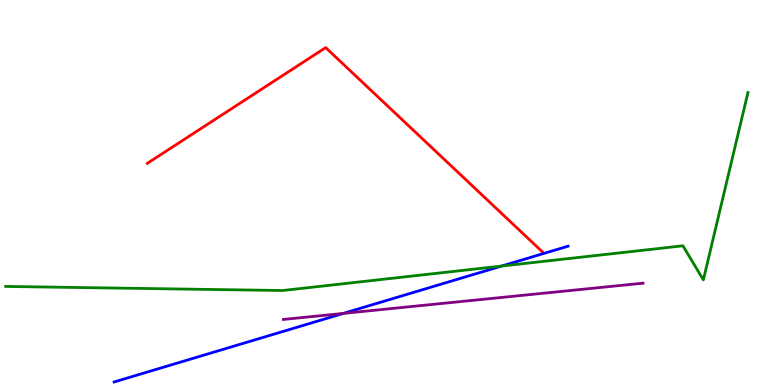[{'lines': ['blue', 'red'], 'intersections': []}, {'lines': ['green', 'red'], 'intersections': []}, {'lines': ['purple', 'red'], 'intersections': []}, {'lines': ['blue', 'green'], 'intersections': [{'x': 6.47, 'y': 3.09}]}, {'lines': ['blue', 'purple'], 'intersections': [{'x': 4.43, 'y': 1.86}]}, {'lines': ['green', 'purple'], 'intersections': []}]